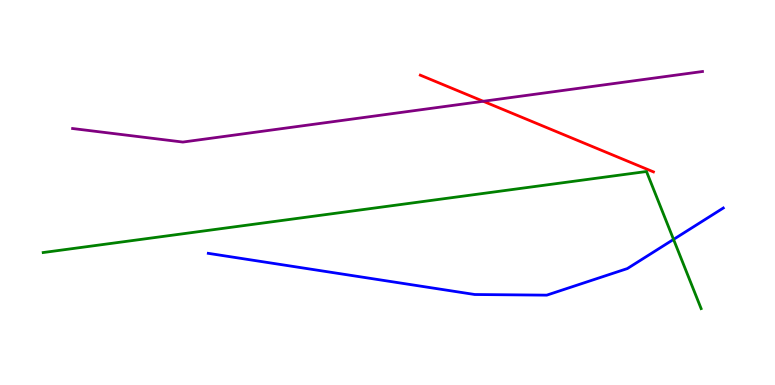[{'lines': ['blue', 'red'], 'intersections': []}, {'lines': ['green', 'red'], 'intersections': []}, {'lines': ['purple', 'red'], 'intersections': [{'x': 6.24, 'y': 7.37}]}, {'lines': ['blue', 'green'], 'intersections': [{'x': 8.69, 'y': 3.78}]}, {'lines': ['blue', 'purple'], 'intersections': []}, {'lines': ['green', 'purple'], 'intersections': []}]